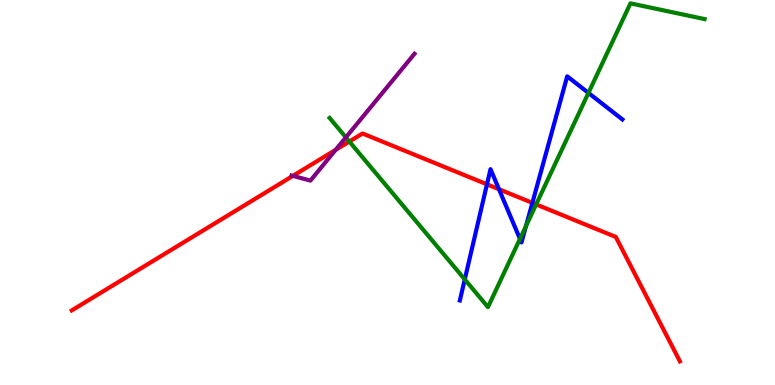[{'lines': ['blue', 'red'], 'intersections': [{'x': 6.28, 'y': 5.21}, {'x': 6.44, 'y': 5.08}, {'x': 6.87, 'y': 4.73}]}, {'lines': ['green', 'red'], 'intersections': [{'x': 4.51, 'y': 6.32}, {'x': 6.92, 'y': 4.69}]}, {'lines': ['purple', 'red'], 'intersections': [{'x': 3.78, 'y': 5.43}, {'x': 4.33, 'y': 6.11}]}, {'lines': ['blue', 'green'], 'intersections': [{'x': 6.0, 'y': 2.74}, {'x': 6.71, 'y': 3.79}, {'x': 6.79, 'y': 4.13}, {'x': 7.59, 'y': 7.59}]}, {'lines': ['blue', 'purple'], 'intersections': []}, {'lines': ['green', 'purple'], 'intersections': [{'x': 4.46, 'y': 6.43}]}]